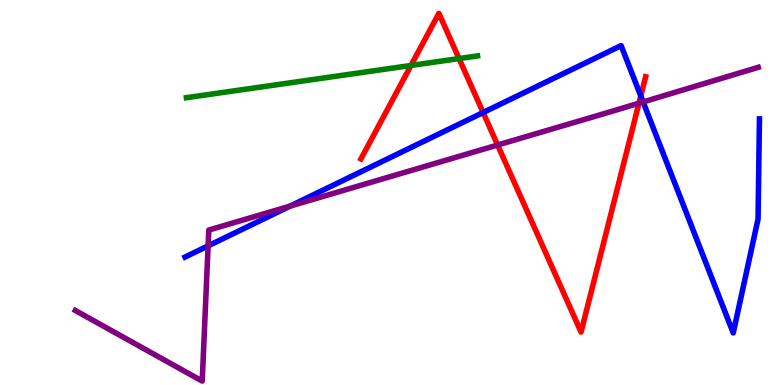[{'lines': ['blue', 'red'], 'intersections': [{'x': 6.23, 'y': 7.08}, {'x': 8.27, 'y': 7.51}]}, {'lines': ['green', 'red'], 'intersections': [{'x': 5.3, 'y': 8.3}, {'x': 5.92, 'y': 8.48}]}, {'lines': ['purple', 'red'], 'intersections': [{'x': 6.42, 'y': 6.23}, {'x': 8.24, 'y': 7.32}]}, {'lines': ['blue', 'green'], 'intersections': []}, {'lines': ['blue', 'purple'], 'intersections': [{'x': 2.69, 'y': 3.61}, {'x': 3.74, 'y': 4.65}, {'x': 8.3, 'y': 7.35}]}, {'lines': ['green', 'purple'], 'intersections': []}]